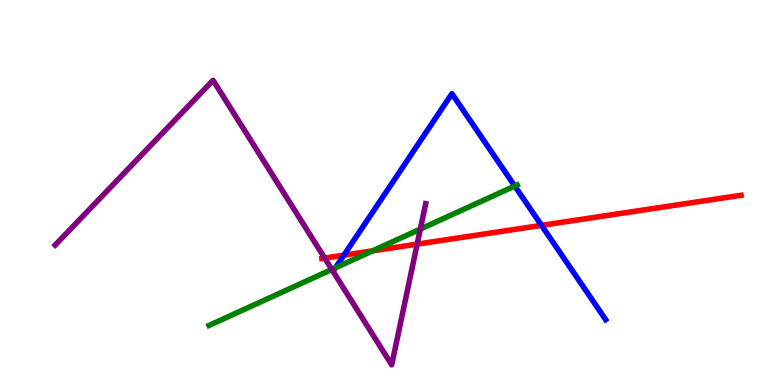[{'lines': ['blue', 'red'], 'intersections': [{'x': 4.44, 'y': 3.37}, {'x': 6.99, 'y': 4.15}]}, {'lines': ['green', 'red'], 'intersections': [{'x': 4.81, 'y': 3.48}]}, {'lines': ['purple', 'red'], 'intersections': [{'x': 4.19, 'y': 3.3}, {'x': 5.38, 'y': 3.66}]}, {'lines': ['blue', 'green'], 'intersections': [{'x': 4.33, 'y': 3.04}, {'x': 6.64, 'y': 5.17}]}, {'lines': ['blue', 'purple'], 'intersections': []}, {'lines': ['green', 'purple'], 'intersections': [{'x': 4.28, 'y': 3.0}, {'x': 5.42, 'y': 4.05}]}]